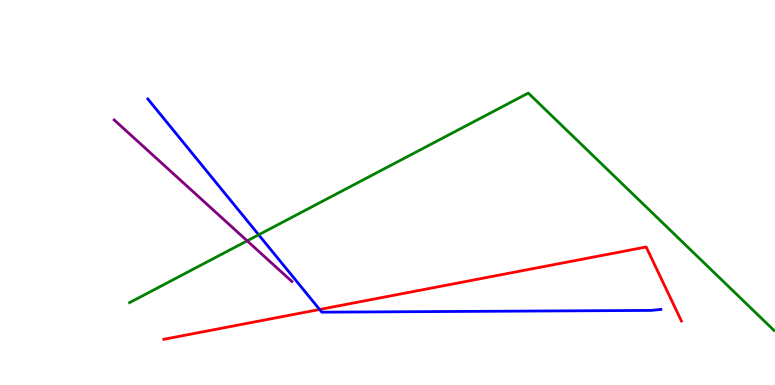[{'lines': ['blue', 'red'], 'intersections': [{'x': 4.12, 'y': 1.96}]}, {'lines': ['green', 'red'], 'intersections': []}, {'lines': ['purple', 'red'], 'intersections': []}, {'lines': ['blue', 'green'], 'intersections': [{'x': 3.34, 'y': 3.9}]}, {'lines': ['blue', 'purple'], 'intersections': []}, {'lines': ['green', 'purple'], 'intersections': [{'x': 3.19, 'y': 3.74}]}]